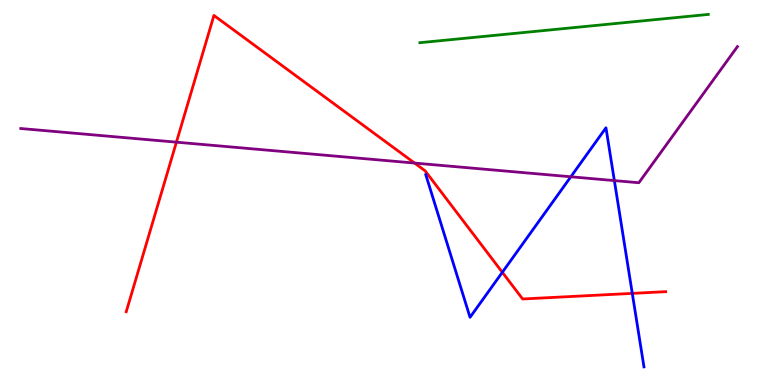[{'lines': ['blue', 'red'], 'intersections': [{'x': 6.48, 'y': 2.93}, {'x': 8.16, 'y': 2.38}]}, {'lines': ['green', 'red'], 'intersections': []}, {'lines': ['purple', 'red'], 'intersections': [{'x': 2.28, 'y': 6.31}, {'x': 5.35, 'y': 5.76}]}, {'lines': ['blue', 'green'], 'intersections': []}, {'lines': ['blue', 'purple'], 'intersections': [{'x': 7.37, 'y': 5.41}, {'x': 7.93, 'y': 5.31}]}, {'lines': ['green', 'purple'], 'intersections': []}]